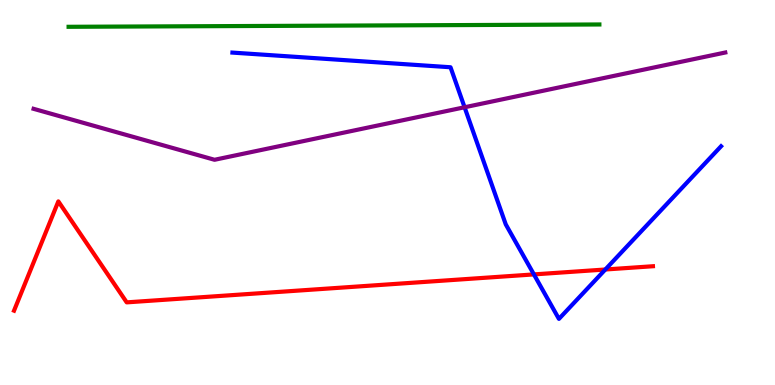[{'lines': ['blue', 'red'], 'intersections': [{'x': 6.89, 'y': 2.87}, {'x': 7.81, 'y': 3.0}]}, {'lines': ['green', 'red'], 'intersections': []}, {'lines': ['purple', 'red'], 'intersections': []}, {'lines': ['blue', 'green'], 'intersections': []}, {'lines': ['blue', 'purple'], 'intersections': [{'x': 5.99, 'y': 7.21}]}, {'lines': ['green', 'purple'], 'intersections': []}]